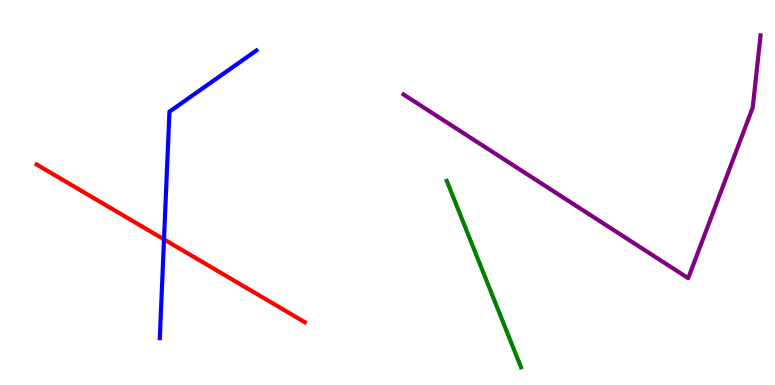[{'lines': ['blue', 'red'], 'intersections': [{'x': 2.12, 'y': 3.78}]}, {'lines': ['green', 'red'], 'intersections': []}, {'lines': ['purple', 'red'], 'intersections': []}, {'lines': ['blue', 'green'], 'intersections': []}, {'lines': ['blue', 'purple'], 'intersections': []}, {'lines': ['green', 'purple'], 'intersections': []}]